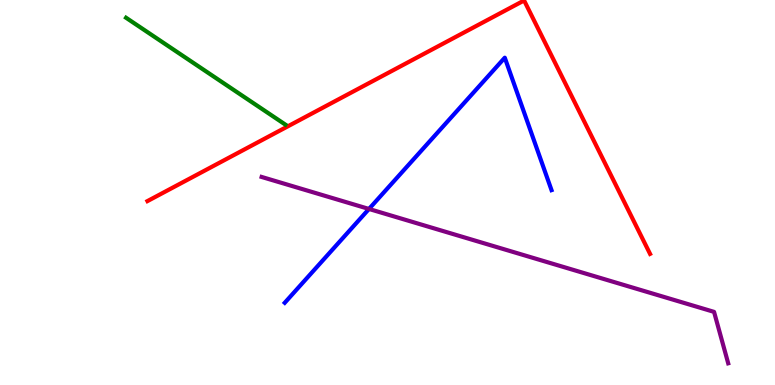[{'lines': ['blue', 'red'], 'intersections': []}, {'lines': ['green', 'red'], 'intersections': []}, {'lines': ['purple', 'red'], 'intersections': []}, {'lines': ['blue', 'green'], 'intersections': []}, {'lines': ['blue', 'purple'], 'intersections': [{'x': 4.76, 'y': 4.57}]}, {'lines': ['green', 'purple'], 'intersections': []}]